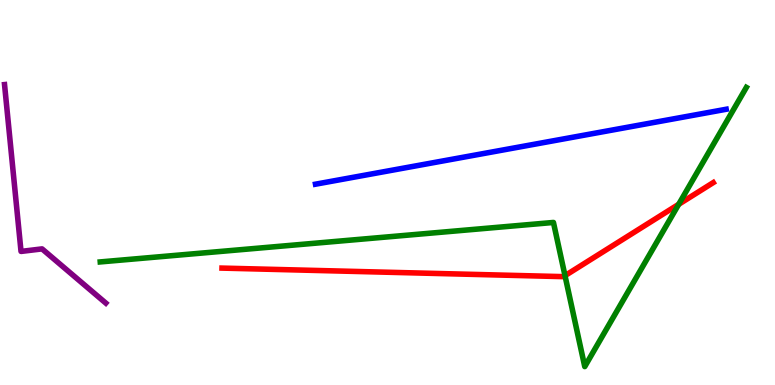[{'lines': ['blue', 'red'], 'intersections': []}, {'lines': ['green', 'red'], 'intersections': [{'x': 7.29, 'y': 2.84}, {'x': 8.76, 'y': 4.69}]}, {'lines': ['purple', 'red'], 'intersections': []}, {'lines': ['blue', 'green'], 'intersections': []}, {'lines': ['blue', 'purple'], 'intersections': []}, {'lines': ['green', 'purple'], 'intersections': []}]